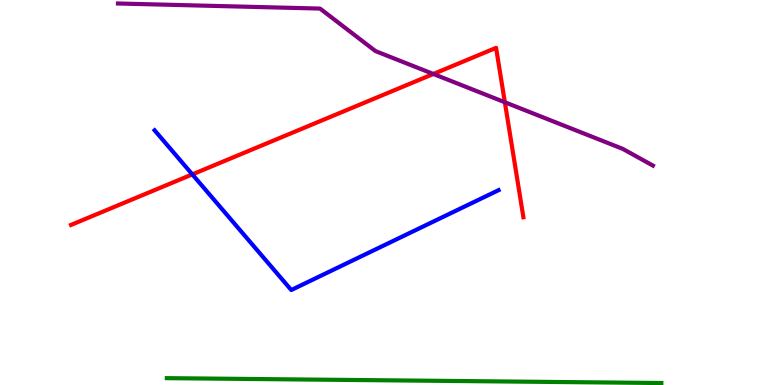[{'lines': ['blue', 'red'], 'intersections': [{'x': 2.48, 'y': 5.47}]}, {'lines': ['green', 'red'], 'intersections': []}, {'lines': ['purple', 'red'], 'intersections': [{'x': 5.59, 'y': 8.08}, {'x': 6.51, 'y': 7.34}]}, {'lines': ['blue', 'green'], 'intersections': []}, {'lines': ['blue', 'purple'], 'intersections': []}, {'lines': ['green', 'purple'], 'intersections': []}]